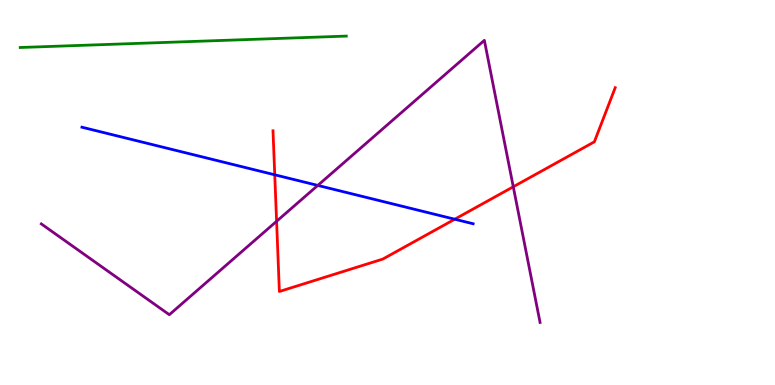[{'lines': ['blue', 'red'], 'intersections': [{'x': 3.55, 'y': 5.46}, {'x': 5.87, 'y': 4.31}]}, {'lines': ['green', 'red'], 'intersections': []}, {'lines': ['purple', 'red'], 'intersections': [{'x': 3.57, 'y': 4.25}, {'x': 6.62, 'y': 5.15}]}, {'lines': ['blue', 'green'], 'intersections': []}, {'lines': ['blue', 'purple'], 'intersections': [{'x': 4.1, 'y': 5.18}]}, {'lines': ['green', 'purple'], 'intersections': []}]